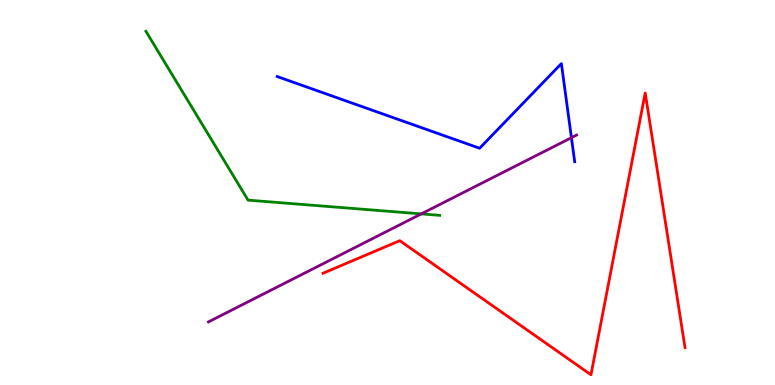[{'lines': ['blue', 'red'], 'intersections': []}, {'lines': ['green', 'red'], 'intersections': []}, {'lines': ['purple', 'red'], 'intersections': []}, {'lines': ['blue', 'green'], 'intersections': []}, {'lines': ['blue', 'purple'], 'intersections': [{'x': 7.37, 'y': 6.42}]}, {'lines': ['green', 'purple'], 'intersections': [{'x': 5.44, 'y': 4.44}]}]